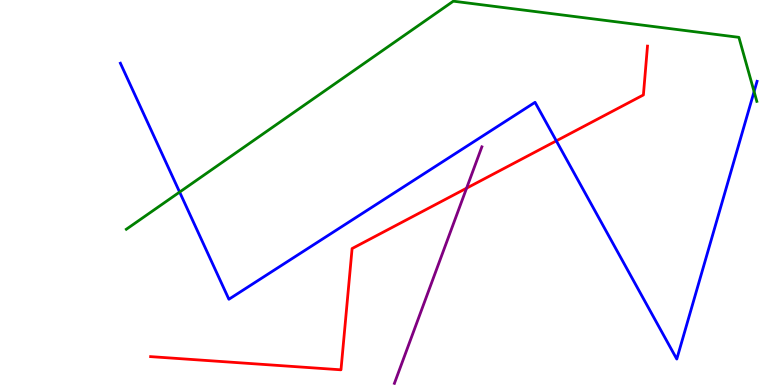[{'lines': ['blue', 'red'], 'intersections': [{'x': 7.18, 'y': 6.34}]}, {'lines': ['green', 'red'], 'intersections': []}, {'lines': ['purple', 'red'], 'intersections': [{'x': 6.02, 'y': 5.11}]}, {'lines': ['blue', 'green'], 'intersections': [{'x': 2.32, 'y': 5.01}, {'x': 9.73, 'y': 7.62}]}, {'lines': ['blue', 'purple'], 'intersections': []}, {'lines': ['green', 'purple'], 'intersections': []}]